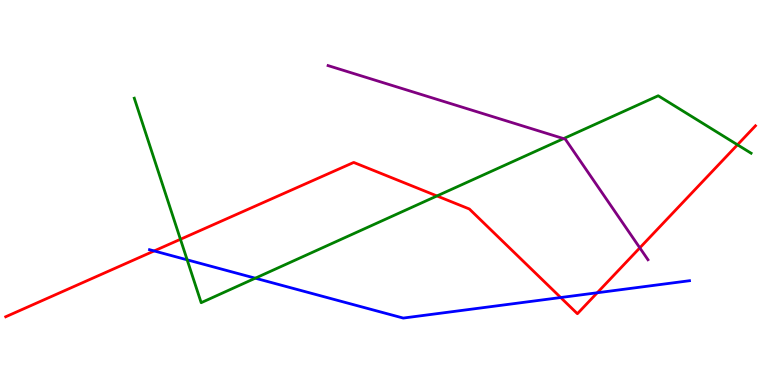[{'lines': ['blue', 'red'], 'intersections': [{'x': 1.99, 'y': 3.48}, {'x': 7.23, 'y': 2.27}, {'x': 7.71, 'y': 2.4}]}, {'lines': ['green', 'red'], 'intersections': [{'x': 2.33, 'y': 3.78}, {'x': 5.64, 'y': 4.91}, {'x': 9.52, 'y': 6.24}]}, {'lines': ['purple', 'red'], 'intersections': [{'x': 8.26, 'y': 3.56}]}, {'lines': ['blue', 'green'], 'intersections': [{'x': 2.41, 'y': 3.25}, {'x': 3.29, 'y': 2.77}]}, {'lines': ['blue', 'purple'], 'intersections': []}, {'lines': ['green', 'purple'], 'intersections': [{'x': 7.27, 'y': 6.4}]}]